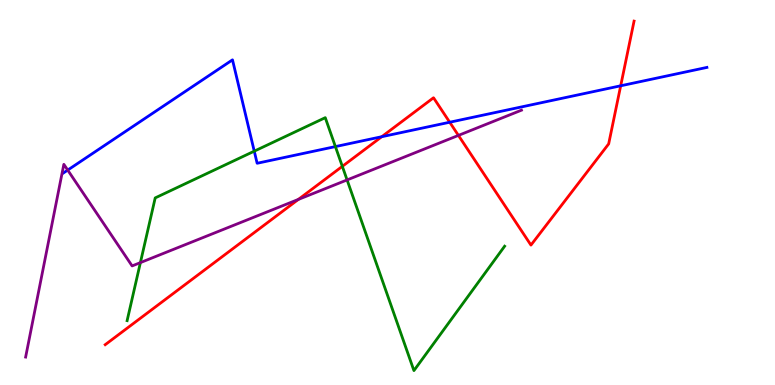[{'lines': ['blue', 'red'], 'intersections': [{'x': 4.93, 'y': 6.45}, {'x': 5.8, 'y': 6.83}, {'x': 8.01, 'y': 7.77}]}, {'lines': ['green', 'red'], 'intersections': [{'x': 4.42, 'y': 5.68}]}, {'lines': ['purple', 'red'], 'intersections': [{'x': 3.85, 'y': 4.82}, {'x': 5.92, 'y': 6.48}]}, {'lines': ['blue', 'green'], 'intersections': [{'x': 3.28, 'y': 6.07}, {'x': 4.33, 'y': 6.19}]}, {'lines': ['blue', 'purple'], 'intersections': [{'x': 0.874, 'y': 5.58}]}, {'lines': ['green', 'purple'], 'intersections': [{'x': 1.81, 'y': 3.18}, {'x': 4.48, 'y': 5.33}]}]